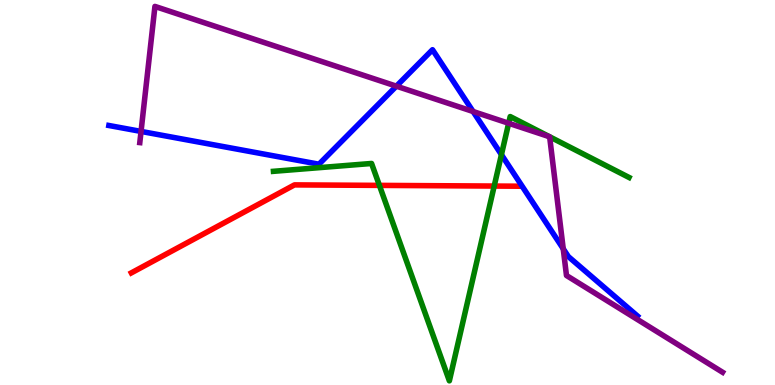[{'lines': ['blue', 'red'], 'intersections': []}, {'lines': ['green', 'red'], 'intersections': [{'x': 4.9, 'y': 5.18}, {'x': 6.38, 'y': 5.17}]}, {'lines': ['purple', 'red'], 'intersections': []}, {'lines': ['blue', 'green'], 'intersections': [{'x': 6.47, 'y': 5.98}]}, {'lines': ['blue', 'purple'], 'intersections': [{'x': 1.82, 'y': 6.59}, {'x': 5.11, 'y': 7.76}, {'x': 6.1, 'y': 7.1}, {'x': 7.27, 'y': 3.54}]}, {'lines': ['green', 'purple'], 'intersections': [{'x': 6.56, 'y': 6.8}]}]